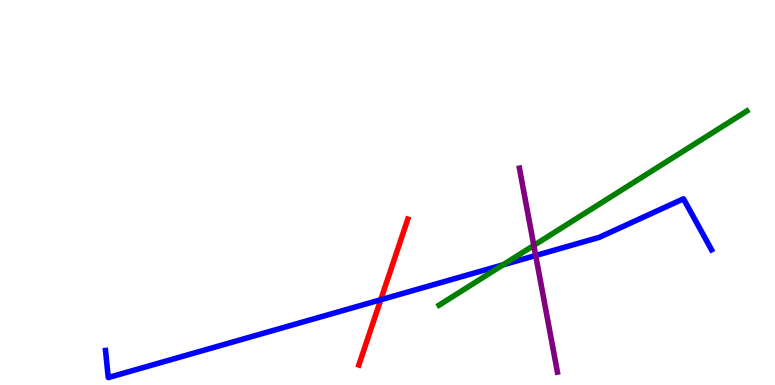[{'lines': ['blue', 'red'], 'intersections': [{'x': 4.91, 'y': 2.21}]}, {'lines': ['green', 'red'], 'intersections': []}, {'lines': ['purple', 'red'], 'intersections': []}, {'lines': ['blue', 'green'], 'intersections': [{'x': 6.49, 'y': 3.12}]}, {'lines': ['blue', 'purple'], 'intersections': [{'x': 6.91, 'y': 3.36}]}, {'lines': ['green', 'purple'], 'intersections': [{'x': 6.89, 'y': 3.63}]}]